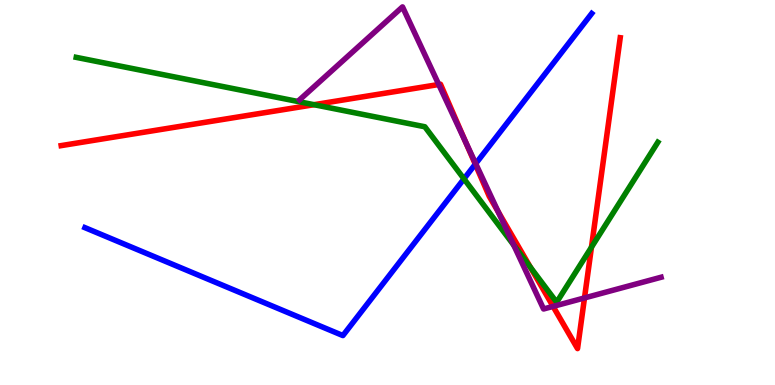[{'lines': ['blue', 'red'], 'intersections': [{'x': 6.13, 'y': 5.73}]}, {'lines': ['green', 'red'], 'intersections': [{'x': 4.05, 'y': 7.28}, {'x': 6.84, 'y': 3.06}, {'x': 7.63, 'y': 3.58}]}, {'lines': ['purple', 'red'], 'intersections': [{'x': 5.66, 'y': 7.81}, {'x': 6.01, 'y': 6.3}, {'x': 6.43, 'y': 4.5}, {'x': 7.14, 'y': 2.04}, {'x': 7.54, 'y': 2.26}]}, {'lines': ['blue', 'green'], 'intersections': [{'x': 5.99, 'y': 5.35}]}, {'lines': ['blue', 'purple'], 'intersections': [{'x': 6.14, 'y': 5.75}]}, {'lines': ['green', 'purple'], 'intersections': [{'x': 6.63, 'y': 3.63}]}]